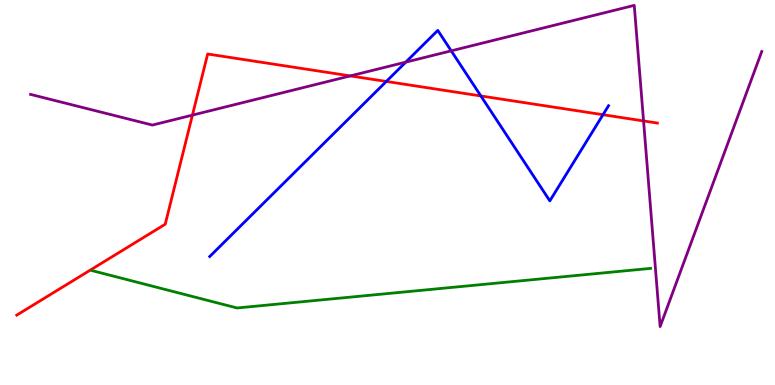[{'lines': ['blue', 'red'], 'intersections': [{'x': 4.98, 'y': 7.88}, {'x': 6.2, 'y': 7.51}, {'x': 7.78, 'y': 7.02}]}, {'lines': ['green', 'red'], 'intersections': []}, {'lines': ['purple', 'red'], 'intersections': [{'x': 2.48, 'y': 7.01}, {'x': 4.52, 'y': 8.03}, {'x': 8.3, 'y': 6.86}]}, {'lines': ['blue', 'green'], 'intersections': []}, {'lines': ['blue', 'purple'], 'intersections': [{'x': 5.24, 'y': 8.39}, {'x': 5.82, 'y': 8.68}]}, {'lines': ['green', 'purple'], 'intersections': []}]